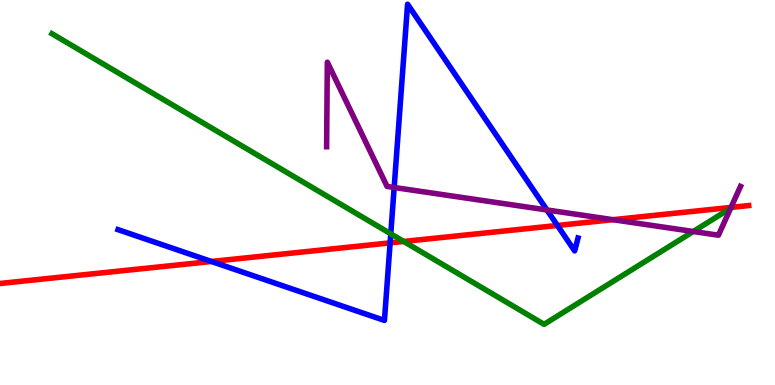[{'lines': ['blue', 'red'], 'intersections': [{'x': 2.73, 'y': 3.21}, {'x': 5.03, 'y': 3.69}, {'x': 7.19, 'y': 4.14}]}, {'lines': ['green', 'red'], 'intersections': [{'x': 5.21, 'y': 3.73}]}, {'lines': ['purple', 'red'], 'intersections': [{'x': 7.91, 'y': 4.29}, {'x': 9.43, 'y': 4.61}]}, {'lines': ['blue', 'green'], 'intersections': [{'x': 5.04, 'y': 3.93}]}, {'lines': ['blue', 'purple'], 'intersections': [{'x': 5.09, 'y': 5.13}, {'x': 7.06, 'y': 4.55}]}, {'lines': ['green', 'purple'], 'intersections': [{'x': 8.95, 'y': 3.99}, {'x': 9.43, 'y': 4.59}]}]